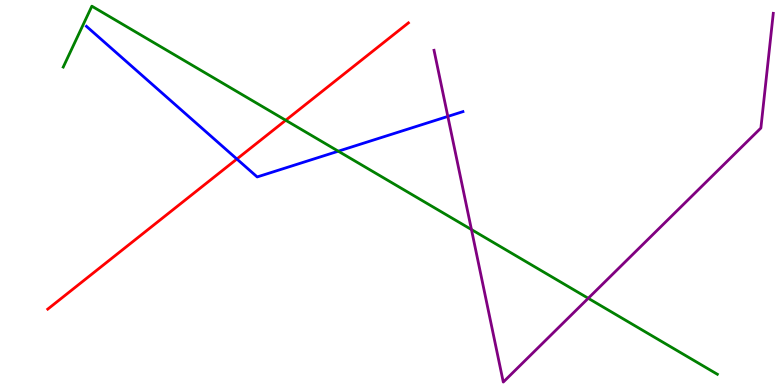[{'lines': ['blue', 'red'], 'intersections': [{'x': 3.06, 'y': 5.87}]}, {'lines': ['green', 'red'], 'intersections': [{'x': 3.69, 'y': 6.88}]}, {'lines': ['purple', 'red'], 'intersections': []}, {'lines': ['blue', 'green'], 'intersections': [{'x': 4.37, 'y': 6.07}]}, {'lines': ['blue', 'purple'], 'intersections': [{'x': 5.78, 'y': 6.98}]}, {'lines': ['green', 'purple'], 'intersections': [{'x': 6.08, 'y': 4.04}, {'x': 7.59, 'y': 2.25}]}]